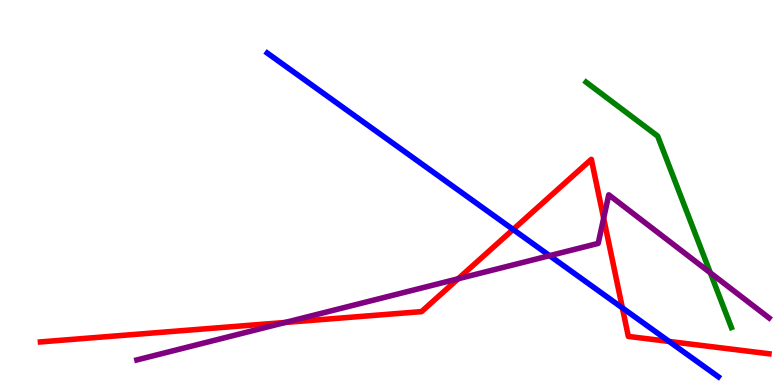[{'lines': ['blue', 'red'], 'intersections': [{'x': 6.62, 'y': 4.04}, {'x': 8.03, 'y': 2.0}, {'x': 8.63, 'y': 1.13}]}, {'lines': ['green', 'red'], 'intersections': []}, {'lines': ['purple', 'red'], 'intersections': [{'x': 3.68, 'y': 1.62}, {'x': 5.91, 'y': 2.76}, {'x': 7.79, 'y': 4.33}]}, {'lines': ['blue', 'green'], 'intersections': []}, {'lines': ['blue', 'purple'], 'intersections': [{'x': 7.09, 'y': 3.36}]}, {'lines': ['green', 'purple'], 'intersections': [{'x': 9.17, 'y': 2.91}]}]